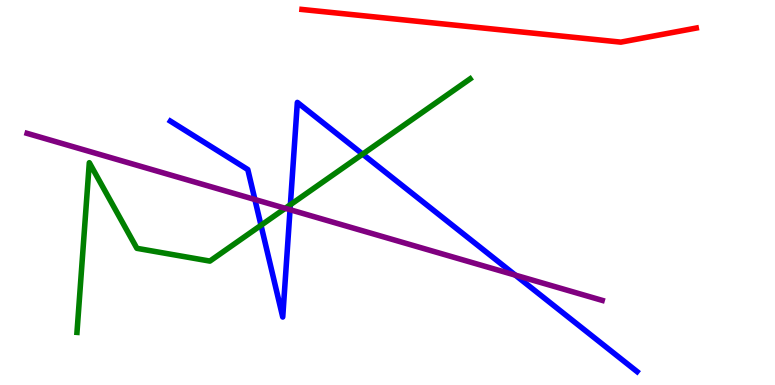[{'lines': ['blue', 'red'], 'intersections': []}, {'lines': ['green', 'red'], 'intersections': []}, {'lines': ['purple', 'red'], 'intersections': []}, {'lines': ['blue', 'green'], 'intersections': [{'x': 3.37, 'y': 4.15}, {'x': 3.75, 'y': 4.68}, {'x': 4.68, 'y': 6.0}]}, {'lines': ['blue', 'purple'], 'intersections': [{'x': 3.29, 'y': 4.82}, {'x': 3.74, 'y': 4.55}, {'x': 6.65, 'y': 2.85}]}, {'lines': ['green', 'purple'], 'intersections': [{'x': 3.68, 'y': 4.59}]}]